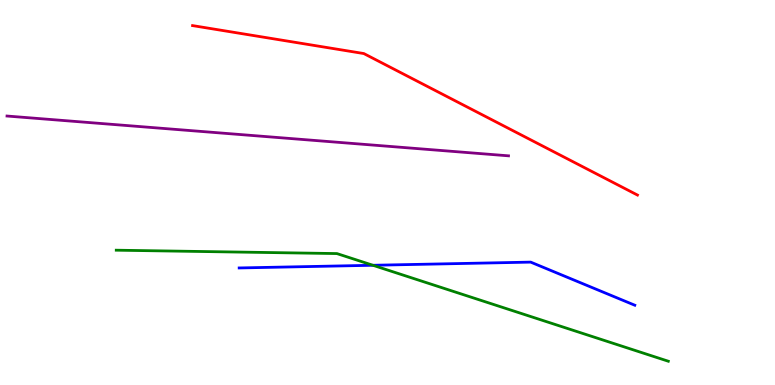[{'lines': ['blue', 'red'], 'intersections': []}, {'lines': ['green', 'red'], 'intersections': []}, {'lines': ['purple', 'red'], 'intersections': []}, {'lines': ['blue', 'green'], 'intersections': [{'x': 4.81, 'y': 3.11}]}, {'lines': ['blue', 'purple'], 'intersections': []}, {'lines': ['green', 'purple'], 'intersections': []}]